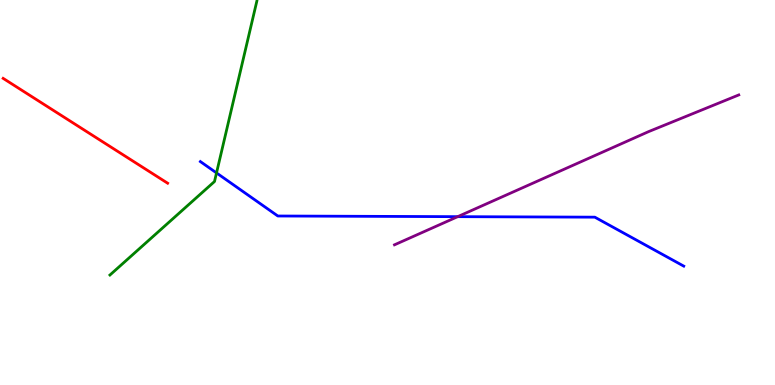[{'lines': ['blue', 'red'], 'intersections': []}, {'lines': ['green', 'red'], 'intersections': []}, {'lines': ['purple', 'red'], 'intersections': []}, {'lines': ['blue', 'green'], 'intersections': [{'x': 2.79, 'y': 5.51}]}, {'lines': ['blue', 'purple'], 'intersections': [{'x': 5.91, 'y': 4.37}]}, {'lines': ['green', 'purple'], 'intersections': []}]